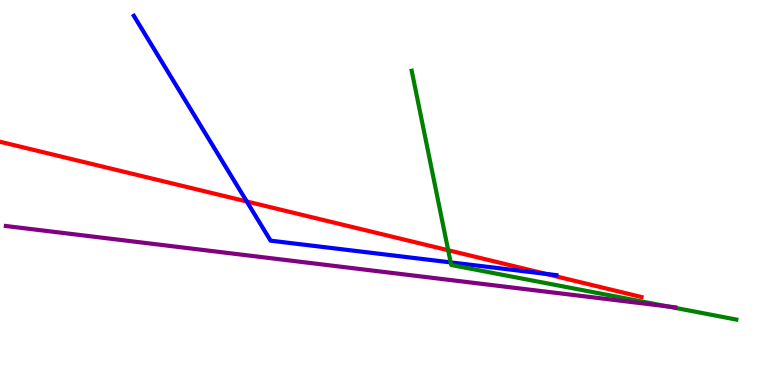[{'lines': ['blue', 'red'], 'intersections': [{'x': 3.18, 'y': 4.77}, {'x': 7.04, 'y': 2.89}]}, {'lines': ['green', 'red'], 'intersections': [{'x': 5.78, 'y': 3.5}]}, {'lines': ['purple', 'red'], 'intersections': []}, {'lines': ['blue', 'green'], 'intersections': [{'x': 5.82, 'y': 3.18}]}, {'lines': ['blue', 'purple'], 'intersections': []}, {'lines': ['green', 'purple'], 'intersections': [{'x': 8.62, 'y': 2.04}]}]